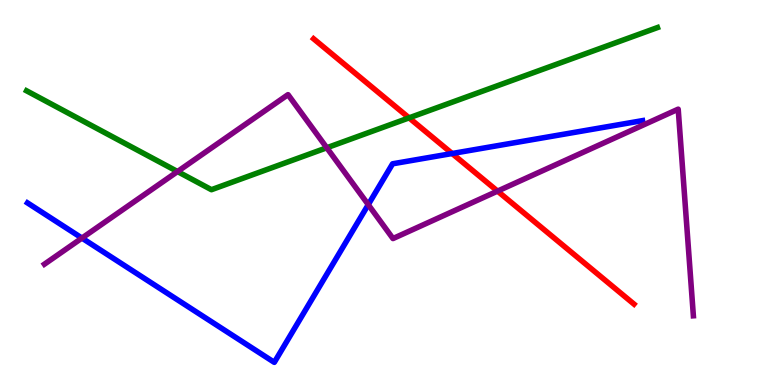[{'lines': ['blue', 'red'], 'intersections': [{'x': 5.83, 'y': 6.01}]}, {'lines': ['green', 'red'], 'intersections': [{'x': 5.28, 'y': 6.94}]}, {'lines': ['purple', 'red'], 'intersections': [{'x': 6.42, 'y': 5.04}]}, {'lines': ['blue', 'green'], 'intersections': []}, {'lines': ['blue', 'purple'], 'intersections': [{'x': 1.06, 'y': 3.82}, {'x': 4.75, 'y': 4.68}]}, {'lines': ['green', 'purple'], 'intersections': [{'x': 2.29, 'y': 5.54}, {'x': 4.22, 'y': 6.16}]}]